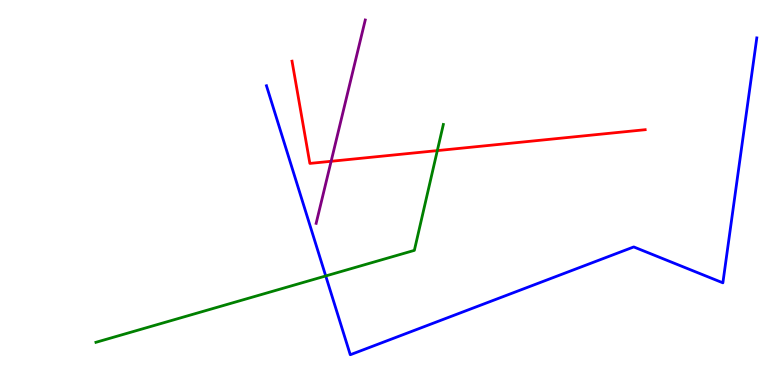[{'lines': ['blue', 'red'], 'intersections': []}, {'lines': ['green', 'red'], 'intersections': [{'x': 5.64, 'y': 6.09}]}, {'lines': ['purple', 'red'], 'intersections': [{'x': 4.27, 'y': 5.81}]}, {'lines': ['blue', 'green'], 'intersections': [{'x': 4.2, 'y': 2.83}]}, {'lines': ['blue', 'purple'], 'intersections': []}, {'lines': ['green', 'purple'], 'intersections': []}]